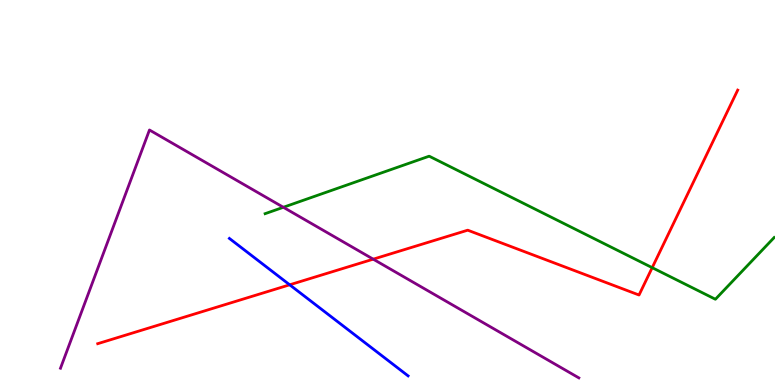[{'lines': ['blue', 'red'], 'intersections': [{'x': 3.74, 'y': 2.6}]}, {'lines': ['green', 'red'], 'intersections': [{'x': 8.42, 'y': 3.05}]}, {'lines': ['purple', 'red'], 'intersections': [{'x': 4.82, 'y': 3.27}]}, {'lines': ['blue', 'green'], 'intersections': []}, {'lines': ['blue', 'purple'], 'intersections': []}, {'lines': ['green', 'purple'], 'intersections': [{'x': 3.66, 'y': 4.62}]}]